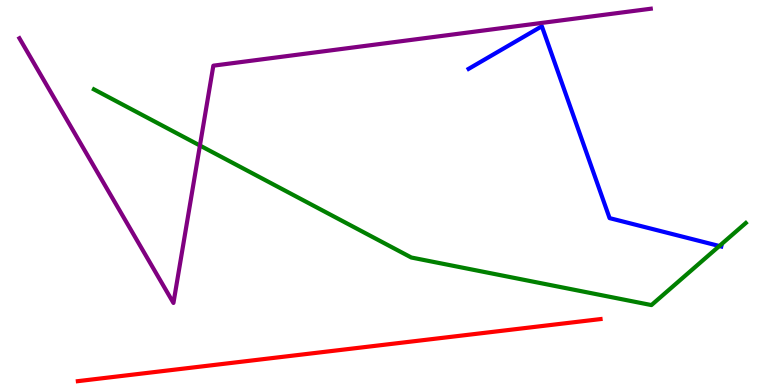[{'lines': ['blue', 'red'], 'intersections': []}, {'lines': ['green', 'red'], 'intersections': []}, {'lines': ['purple', 'red'], 'intersections': []}, {'lines': ['blue', 'green'], 'intersections': [{'x': 9.28, 'y': 3.61}]}, {'lines': ['blue', 'purple'], 'intersections': []}, {'lines': ['green', 'purple'], 'intersections': [{'x': 2.58, 'y': 6.22}]}]